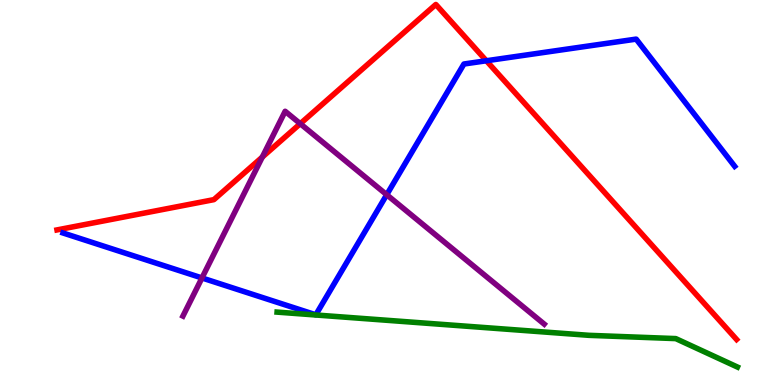[{'lines': ['blue', 'red'], 'intersections': [{'x': 6.28, 'y': 8.42}]}, {'lines': ['green', 'red'], 'intersections': []}, {'lines': ['purple', 'red'], 'intersections': [{'x': 3.38, 'y': 5.92}, {'x': 3.87, 'y': 6.79}]}, {'lines': ['blue', 'green'], 'intersections': []}, {'lines': ['blue', 'purple'], 'intersections': [{'x': 2.61, 'y': 2.78}, {'x': 4.99, 'y': 4.94}]}, {'lines': ['green', 'purple'], 'intersections': []}]